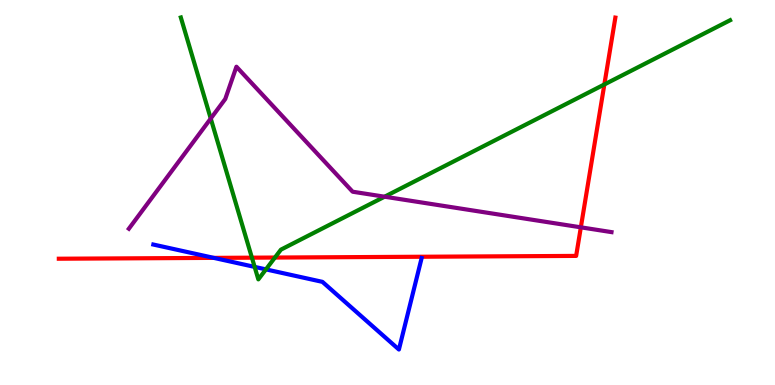[{'lines': ['blue', 'red'], 'intersections': [{'x': 2.76, 'y': 3.3}]}, {'lines': ['green', 'red'], 'intersections': [{'x': 3.25, 'y': 3.31}, {'x': 3.55, 'y': 3.31}, {'x': 7.8, 'y': 7.81}]}, {'lines': ['purple', 'red'], 'intersections': [{'x': 7.49, 'y': 4.1}]}, {'lines': ['blue', 'green'], 'intersections': [{'x': 3.29, 'y': 3.07}, {'x': 3.43, 'y': 3.0}]}, {'lines': ['blue', 'purple'], 'intersections': []}, {'lines': ['green', 'purple'], 'intersections': [{'x': 2.72, 'y': 6.92}, {'x': 4.96, 'y': 4.89}]}]